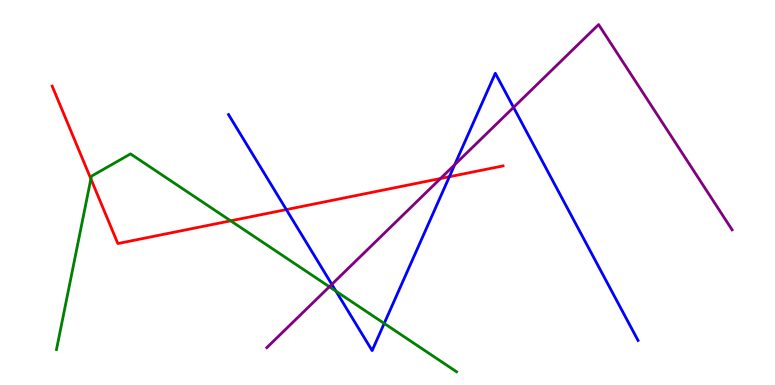[{'lines': ['blue', 'red'], 'intersections': [{'x': 3.69, 'y': 4.56}, {'x': 5.8, 'y': 5.41}]}, {'lines': ['green', 'red'], 'intersections': [{'x': 1.17, 'y': 5.35}, {'x': 2.98, 'y': 4.26}]}, {'lines': ['purple', 'red'], 'intersections': [{'x': 5.68, 'y': 5.36}]}, {'lines': ['blue', 'green'], 'intersections': [{'x': 4.34, 'y': 2.44}, {'x': 4.96, 'y': 1.6}]}, {'lines': ['blue', 'purple'], 'intersections': [{'x': 4.28, 'y': 2.61}, {'x': 5.87, 'y': 5.72}, {'x': 6.63, 'y': 7.21}]}, {'lines': ['green', 'purple'], 'intersections': [{'x': 4.25, 'y': 2.55}]}]